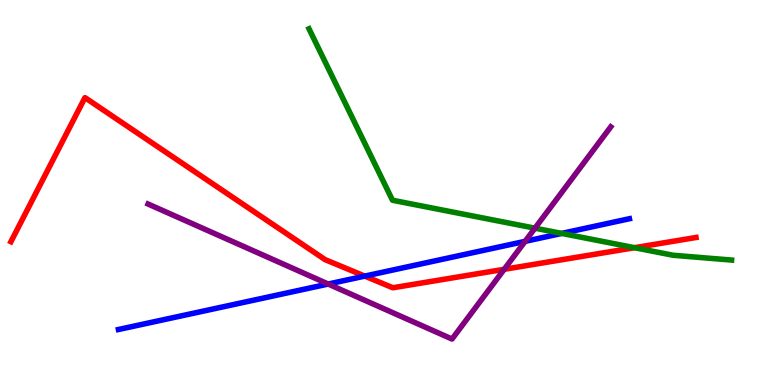[{'lines': ['blue', 'red'], 'intersections': [{'x': 4.71, 'y': 2.83}]}, {'lines': ['green', 'red'], 'intersections': [{'x': 8.19, 'y': 3.57}]}, {'lines': ['purple', 'red'], 'intersections': [{'x': 6.51, 'y': 3.0}]}, {'lines': ['blue', 'green'], 'intersections': [{'x': 7.25, 'y': 3.94}]}, {'lines': ['blue', 'purple'], 'intersections': [{'x': 4.23, 'y': 2.62}, {'x': 6.78, 'y': 3.73}]}, {'lines': ['green', 'purple'], 'intersections': [{'x': 6.9, 'y': 4.07}]}]